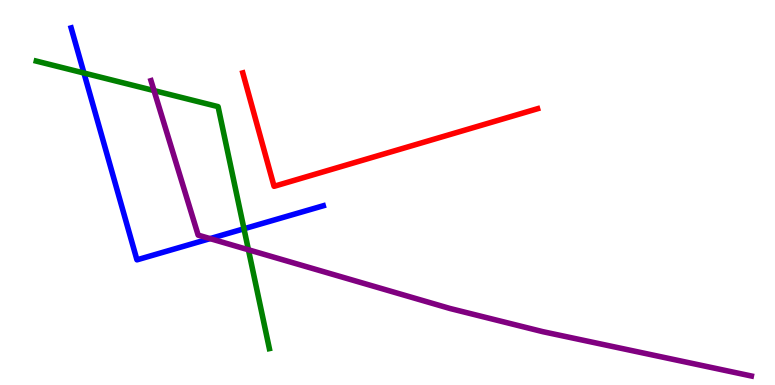[{'lines': ['blue', 'red'], 'intersections': []}, {'lines': ['green', 'red'], 'intersections': []}, {'lines': ['purple', 'red'], 'intersections': []}, {'lines': ['blue', 'green'], 'intersections': [{'x': 1.08, 'y': 8.1}, {'x': 3.15, 'y': 4.06}]}, {'lines': ['blue', 'purple'], 'intersections': [{'x': 2.71, 'y': 3.8}]}, {'lines': ['green', 'purple'], 'intersections': [{'x': 1.99, 'y': 7.65}, {'x': 3.21, 'y': 3.51}]}]